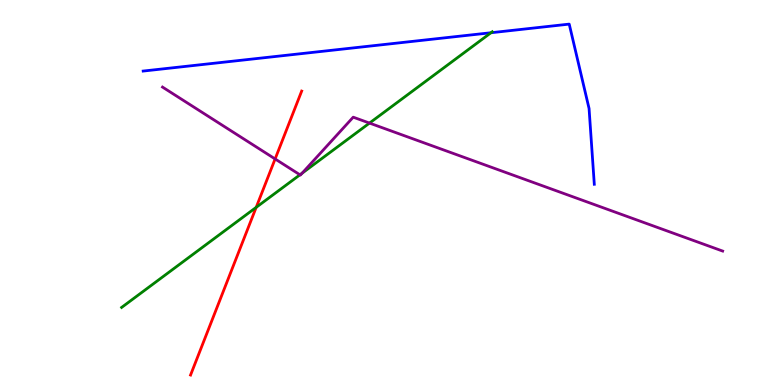[{'lines': ['blue', 'red'], 'intersections': []}, {'lines': ['green', 'red'], 'intersections': [{'x': 3.31, 'y': 4.61}]}, {'lines': ['purple', 'red'], 'intersections': [{'x': 3.55, 'y': 5.87}]}, {'lines': ['blue', 'green'], 'intersections': [{'x': 6.34, 'y': 9.15}]}, {'lines': ['blue', 'purple'], 'intersections': []}, {'lines': ['green', 'purple'], 'intersections': [{'x': 3.87, 'y': 5.46}, {'x': 3.9, 'y': 5.5}, {'x': 4.77, 'y': 6.8}]}]